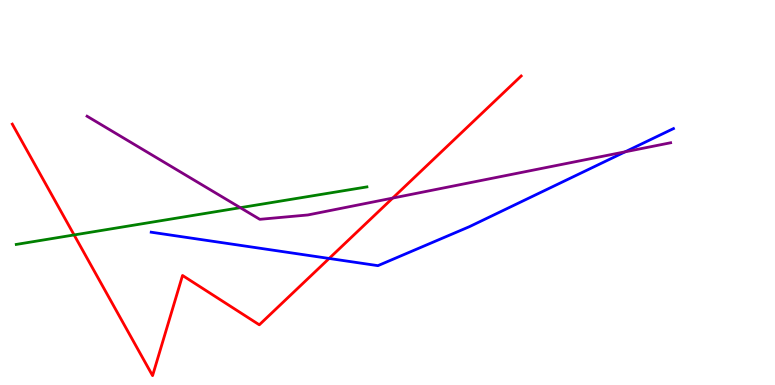[{'lines': ['blue', 'red'], 'intersections': [{'x': 4.25, 'y': 3.29}]}, {'lines': ['green', 'red'], 'intersections': [{'x': 0.956, 'y': 3.9}]}, {'lines': ['purple', 'red'], 'intersections': [{'x': 5.07, 'y': 4.86}]}, {'lines': ['blue', 'green'], 'intersections': []}, {'lines': ['blue', 'purple'], 'intersections': [{'x': 8.07, 'y': 6.06}]}, {'lines': ['green', 'purple'], 'intersections': [{'x': 3.1, 'y': 4.61}]}]